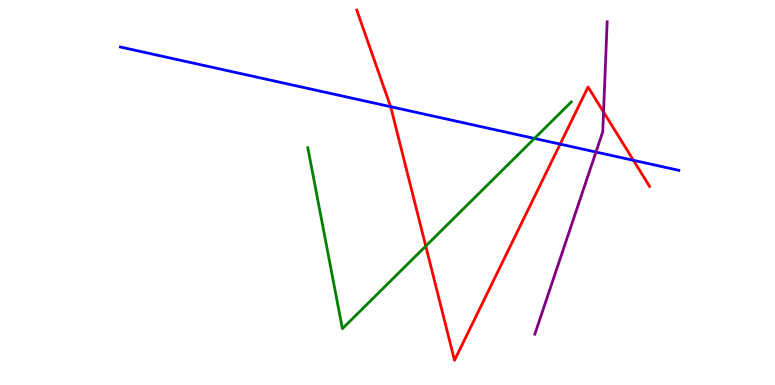[{'lines': ['blue', 'red'], 'intersections': [{'x': 5.04, 'y': 7.23}, {'x': 7.23, 'y': 6.26}, {'x': 8.17, 'y': 5.84}]}, {'lines': ['green', 'red'], 'intersections': [{'x': 5.49, 'y': 3.61}]}, {'lines': ['purple', 'red'], 'intersections': [{'x': 7.79, 'y': 7.09}]}, {'lines': ['blue', 'green'], 'intersections': [{'x': 6.9, 'y': 6.4}]}, {'lines': ['blue', 'purple'], 'intersections': [{'x': 7.69, 'y': 6.05}]}, {'lines': ['green', 'purple'], 'intersections': []}]